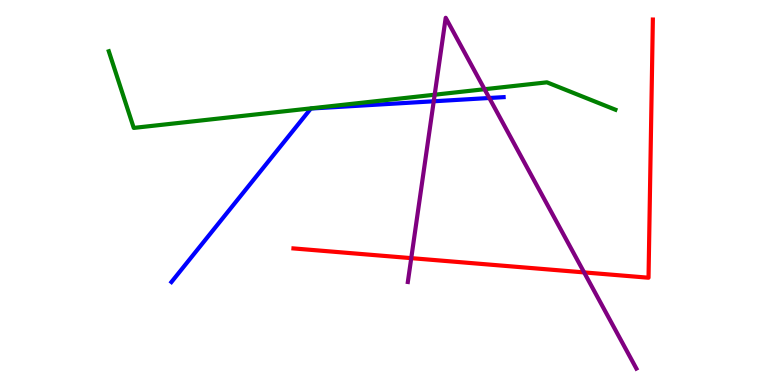[{'lines': ['blue', 'red'], 'intersections': []}, {'lines': ['green', 'red'], 'intersections': []}, {'lines': ['purple', 'red'], 'intersections': [{'x': 5.31, 'y': 3.3}, {'x': 7.54, 'y': 2.92}]}, {'lines': ['blue', 'green'], 'intersections': []}, {'lines': ['blue', 'purple'], 'intersections': [{'x': 5.6, 'y': 7.37}, {'x': 6.31, 'y': 7.45}]}, {'lines': ['green', 'purple'], 'intersections': [{'x': 5.61, 'y': 7.54}, {'x': 6.25, 'y': 7.68}]}]